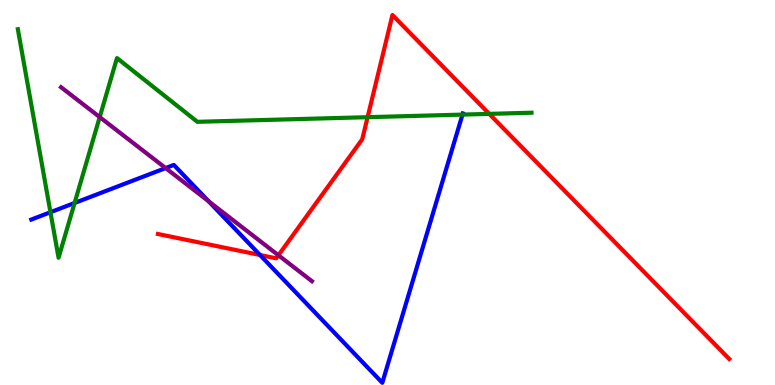[{'lines': ['blue', 'red'], 'intersections': [{'x': 3.36, 'y': 3.38}]}, {'lines': ['green', 'red'], 'intersections': [{'x': 4.74, 'y': 6.96}, {'x': 6.31, 'y': 7.04}]}, {'lines': ['purple', 'red'], 'intersections': [{'x': 3.59, 'y': 3.37}]}, {'lines': ['blue', 'green'], 'intersections': [{'x': 0.651, 'y': 4.49}, {'x': 0.962, 'y': 4.73}, {'x': 5.97, 'y': 7.02}]}, {'lines': ['blue', 'purple'], 'intersections': [{'x': 2.14, 'y': 5.63}, {'x': 2.69, 'y': 4.77}]}, {'lines': ['green', 'purple'], 'intersections': [{'x': 1.29, 'y': 6.96}]}]